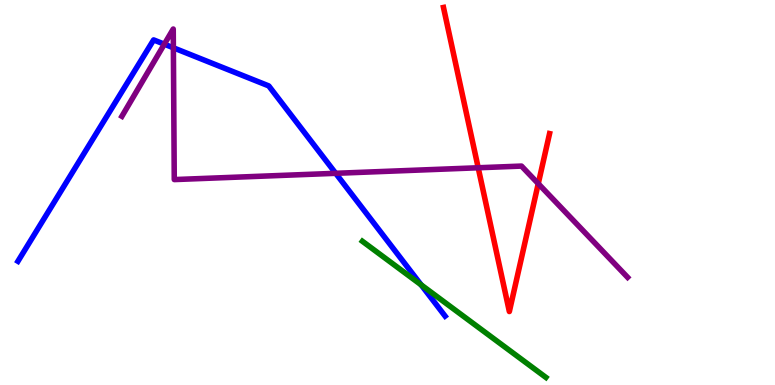[{'lines': ['blue', 'red'], 'intersections': []}, {'lines': ['green', 'red'], 'intersections': []}, {'lines': ['purple', 'red'], 'intersections': [{'x': 6.17, 'y': 5.64}, {'x': 6.95, 'y': 5.23}]}, {'lines': ['blue', 'green'], 'intersections': [{'x': 5.43, 'y': 2.6}]}, {'lines': ['blue', 'purple'], 'intersections': [{'x': 2.12, 'y': 8.85}, {'x': 2.24, 'y': 8.76}, {'x': 4.33, 'y': 5.5}]}, {'lines': ['green', 'purple'], 'intersections': []}]